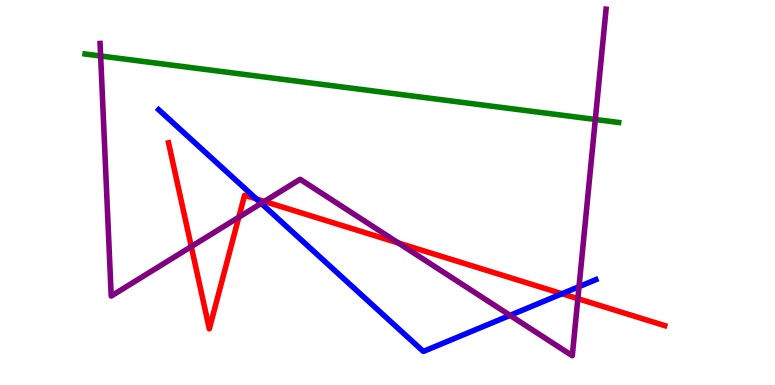[{'lines': ['blue', 'red'], 'intersections': [{'x': 3.31, 'y': 4.83}, {'x': 7.25, 'y': 2.37}]}, {'lines': ['green', 'red'], 'intersections': []}, {'lines': ['purple', 'red'], 'intersections': [{'x': 2.47, 'y': 3.6}, {'x': 3.08, 'y': 4.36}, {'x': 3.41, 'y': 4.77}, {'x': 5.14, 'y': 3.69}, {'x': 7.46, 'y': 2.24}]}, {'lines': ['blue', 'green'], 'intersections': []}, {'lines': ['blue', 'purple'], 'intersections': [{'x': 3.37, 'y': 4.72}, {'x': 6.58, 'y': 1.81}, {'x': 7.47, 'y': 2.55}]}, {'lines': ['green', 'purple'], 'intersections': [{'x': 1.3, 'y': 8.55}, {'x': 7.68, 'y': 6.9}]}]